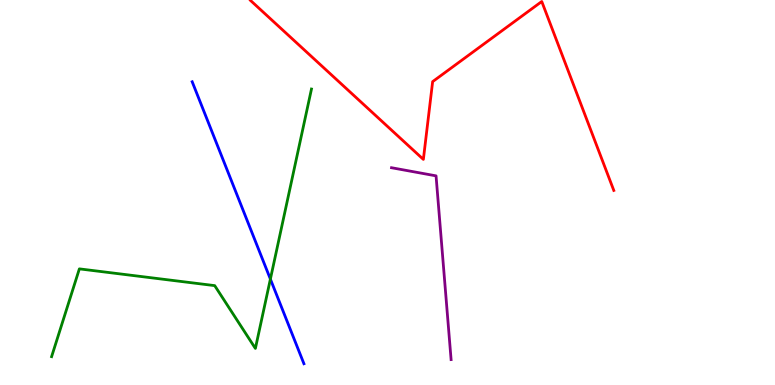[{'lines': ['blue', 'red'], 'intersections': []}, {'lines': ['green', 'red'], 'intersections': []}, {'lines': ['purple', 'red'], 'intersections': []}, {'lines': ['blue', 'green'], 'intersections': [{'x': 3.49, 'y': 2.75}]}, {'lines': ['blue', 'purple'], 'intersections': []}, {'lines': ['green', 'purple'], 'intersections': []}]